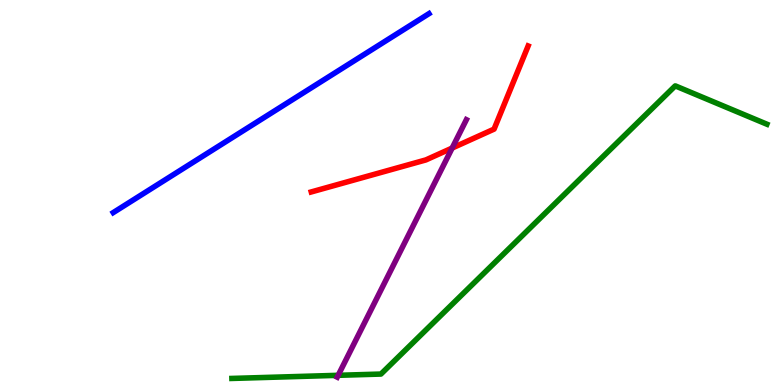[{'lines': ['blue', 'red'], 'intersections': []}, {'lines': ['green', 'red'], 'intersections': []}, {'lines': ['purple', 'red'], 'intersections': [{'x': 5.83, 'y': 6.15}]}, {'lines': ['blue', 'green'], 'intersections': []}, {'lines': ['blue', 'purple'], 'intersections': []}, {'lines': ['green', 'purple'], 'intersections': [{'x': 4.36, 'y': 0.252}]}]